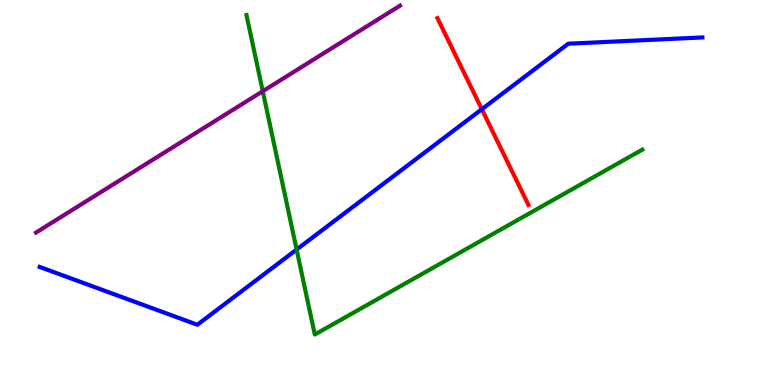[{'lines': ['blue', 'red'], 'intersections': [{'x': 6.22, 'y': 7.16}]}, {'lines': ['green', 'red'], 'intersections': []}, {'lines': ['purple', 'red'], 'intersections': []}, {'lines': ['blue', 'green'], 'intersections': [{'x': 3.83, 'y': 3.52}]}, {'lines': ['blue', 'purple'], 'intersections': []}, {'lines': ['green', 'purple'], 'intersections': [{'x': 3.39, 'y': 7.63}]}]